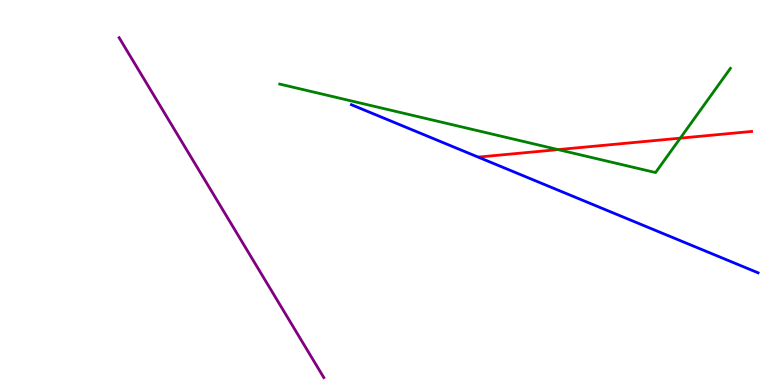[{'lines': ['blue', 'red'], 'intersections': []}, {'lines': ['green', 'red'], 'intersections': [{'x': 7.2, 'y': 6.11}, {'x': 8.78, 'y': 6.41}]}, {'lines': ['purple', 'red'], 'intersections': []}, {'lines': ['blue', 'green'], 'intersections': []}, {'lines': ['blue', 'purple'], 'intersections': []}, {'lines': ['green', 'purple'], 'intersections': []}]